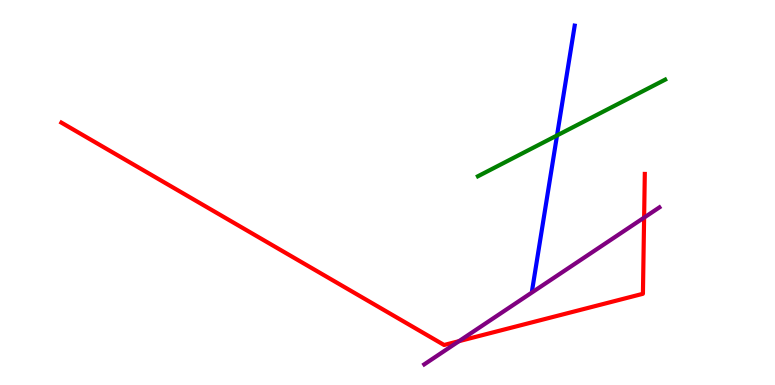[{'lines': ['blue', 'red'], 'intersections': []}, {'lines': ['green', 'red'], 'intersections': []}, {'lines': ['purple', 'red'], 'intersections': [{'x': 5.92, 'y': 1.14}, {'x': 8.31, 'y': 4.35}]}, {'lines': ['blue', 'green'], 'intersections': [{'x': 7.19, 'y': 6.48}]}, {'lines': ['blue', 'purple'], 'intersections': []}, {'lines': ['green', 'purple'], 'intersections': []}]